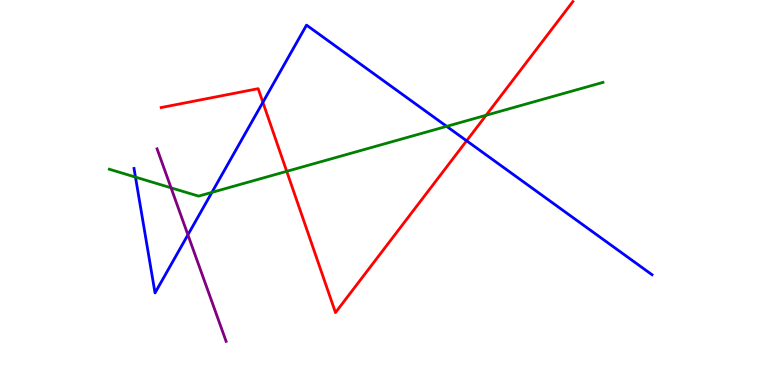[{'lines': ['blue', 'red'], 'intersections': [{'x': 3.39, 'y': 7.34}, {'x': 6.02, 'y': 6.34}]}, {'lines': ['green', 'red'], 'intersections': [{'x': 3.7, 'y': 5.55}, {'x': 6.27, 'y': 7.01}]}, {'lines': ['purple', 'red'], 'intersections': []}, {'lines': ['blue', 'green'], 'intersections': [{'x': 1.75, 'y': 5.4}, {'x': 2.73, 'y': 5.0}, {'x': 5.76, 'y': 6.72}]}, {'lines': ['blue', 'purple'], 'intersections': [{'x': 2.42, 'y': 3.9}]}, {'lines': ['green', 'purple'], 'intersections': [{'x': 2.21, 'y': 5.12}]}]